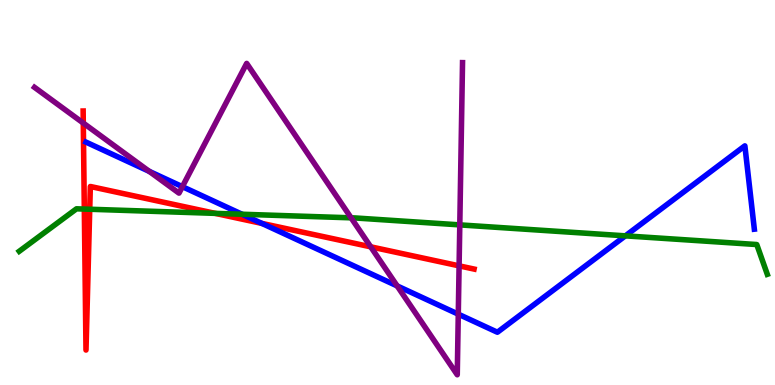[{'lines': ['blue', 'red'], 'intersections': [{'x': 3.38, 'y': 4.2}]}, {'lines': ['green', 'red'], 'intersections': [{'x': 1.09, 'y': 4.57}, {'x': 1.16, 'y': 4.57}, {'x': 2.78, 'y': 4.46}]}, {'lines': ['purple', 'red'], 'intersections': [{'x': 1.07, 'y': 6.8}, {'x': 4.78, 'y': 3.59}, {'x': 5.92, 'y': 3.09}]}, {'lines': ['blue', 'green'], 'intersections': [{'x': 3.12, 'y': 4.44}, {'x': 8.07, 'y': 3.87}]}, {'lines': ['blue', 'purple'], 'intersections': [{'x': 1.93, 'y': 5.55}, {'x': 2.35, 'y': 5.15}, {'x': 5.12, 'y': 2.57}, {'x': 5.91, 'y': 1.84}]}, {'lines': ['green', 'purple'], 'intersections': [{'x': 4.53, 'y': 4.34}, {'x': 5.93, 'y': 4.16}]}]